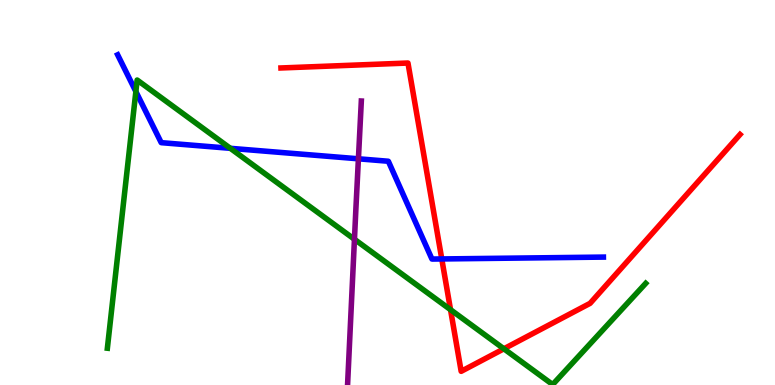[{'lines': ['blue', 'red'], 'intersections': [{'x': 5.7, 'y': 3.27}]}, {'lines': ['green', 'red'], 'intersections': [{'x': 5.81, 'y': 1.96}, {'x': 6.5, 'y': 0.94}]}, {'lines': ['purple', 'red'], 'intersections': []}, {'lines': ['blue', 'green'], 'intersections': [{'x': 1.75, 'y': 7.62}, {'x': 2.97, 'y': 6.15}]}, {'lines': ['blue', 'purple'], 'intersections': [{'x': 4.62, 'y': 5.88}]}, {'lines': ['green', 'purple'], 'intersections': [{'x': 4.57, 'y': 3.78}]}]